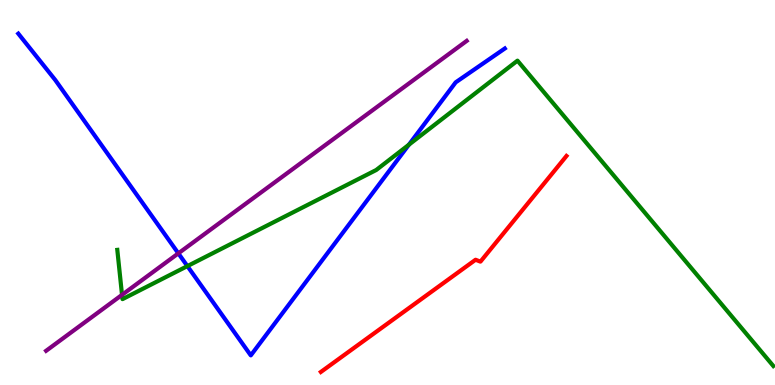[{'lines': ['blue', 'red'], 'intersections': []}, {'lines': ['green', 'red'], 'intersections': []}, {'lines': ['purple', 'red'], 'intersections': []}, {'lines': ['blue', 'green'], 'intersections': [{'x': 2.42, 'y': 3.09}, {'x': 5.28, 'y': 6.24}]}, {'lines': ['blue', 'purple'], 'intersections': [{'x': 2.3, 'y': 3.42}]}, {'lines': ['green', 'purple'], 'intersections': [{'x': 1.57, 'y': 2.34}]}]